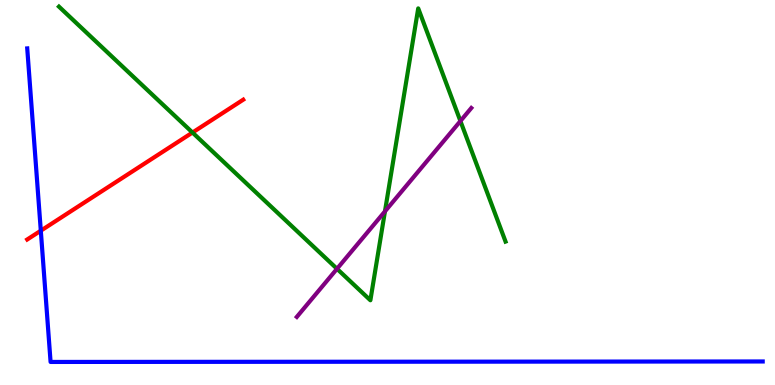[{'lines': ['blue', 'red'], 'intersections': [{'x': 0.527, 'y': 4.01}]}, {'lines': ['green', 'red'], 'intersections': [{'x': 2.48, 'y': 6.56}]}, {'lines': ['purple', 'red'], 'intersections': []}, {'lines': ['blue', 'green'], 'intersections': []}, {'lines': ['blue', 'purple'], 'intersections': []}, {'lines': ['green', 'purple'], 'intersections': [{'x': 4.35, 'y': 3.02}, {'x': 4.97, 'y': 4.51}, {'x': 5.94, 'y': 6.86}]}]